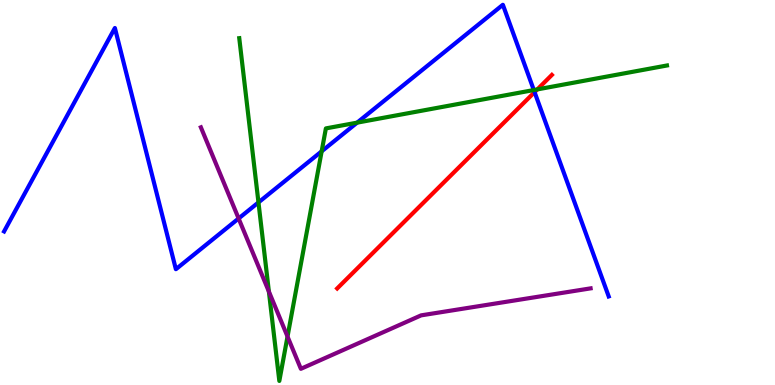[{'lines': ['blue', 'red'], 'intersections': [{'x': 6.9, 'y': 7.61}]}, {'lines': ['green', 'red'], 'intersections': [{'x': 6.93, 'y': 7.68}]}, {'lines': ['purple', 'red'], 'intersections': []}, {'lines': ['blue', 'green'], 'intersections': [{'x': 3.34, 'y': 4.74}, {'x': 4.15, 'y': 6.07}, {'x': 4.61, 'y': 6.81}, {'x': 6.89, 'y': 7.66}]}, {'lines': ['blue', 'purple'], 'intersections': [{'x': 3.08, 'y': 4.33}]}, {'lines': ['green', 'purple'], 'intersections': [{'x': 3.47, 'y': 2.43}, {'x': 3.71, 'y': 1.26}]}]